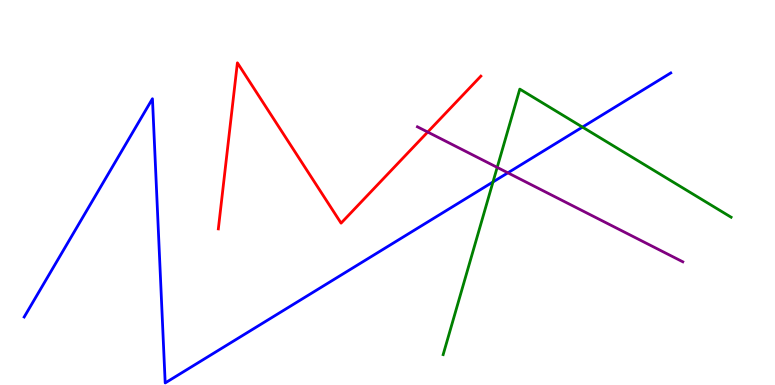[{'lines': ['blue', 'red'], 'intersections': []}, {'lines': ['green', 'red'], 'intersections': []}, {'lines': ['purple', 'red'], 'intersections': [{'x': 5.52, 'y': 6.57}]}, {'lines': ['blue', 'green'], 'intersections': [{'x': 6.36, 'y': 5.27}, {'x': 7.52, 'y': 6.7}]}, {'lines': ['blue', 'purple'], 'intersections': [{'x': 6.55, 'y': 5.51}]}, {'lines': ['green', 'purple'], 'intersections': [{'x': 6.42, 'y': 5.65}]}]